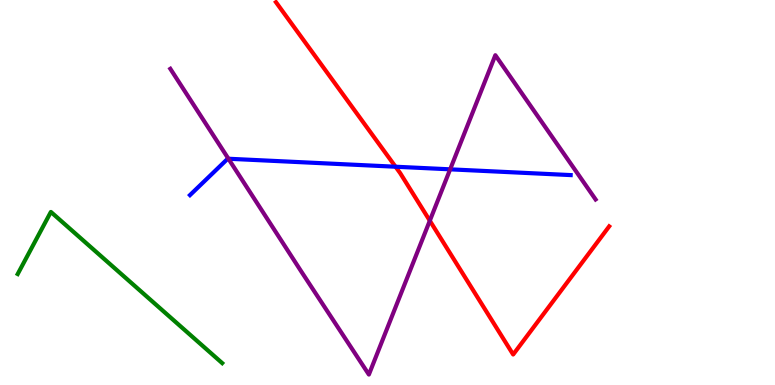[{'lines': ['blue', 'red'], 'intersections': [{'x': 5.1, 'y': 5.67}]}, {'lines': ['green', 'red'], 'intersections': []}, {'lines': ['purple', 'red'], 'intersections': [{'x': 5.55, 'y': 4.27}]}, {'lines': ['blue', 'green'], 'intersections': []}, {'lines': ['blue', 'purple'], 'intersections': [{'x': 2.95, 'y': 5.88}, {'x': 5.81, 'y': 5.6}]}, {'lines': ['green', 'purple'], 'intersections': []}]